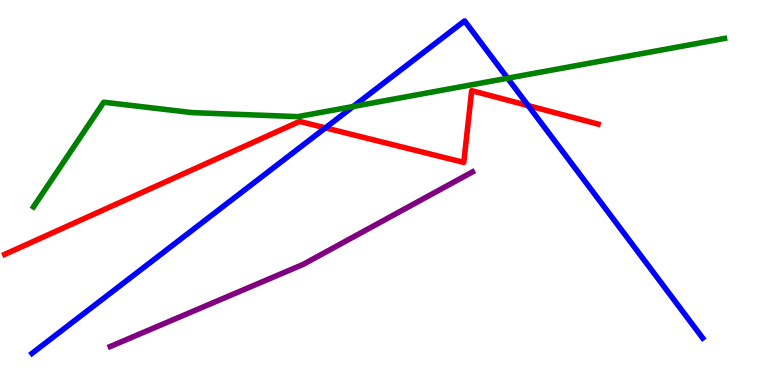[{'lines': ['blue', 'red'], 'intersections': [{'x': 4.2, 'y': 6.68}, {'x': 6.82, 'y': 7.26}]}, {'lines': ['green', 'red'], 'intersections': []}, {'lines': ['purple', 'red'], 'intersections': []}, {'lines': ['blue', 'green'], 'intersections': [{'x': 4.56, 'y': 7.23}, {'x': 6.55, 'y': 7.97}]}, {'lines': ['blue', 'purple'], 'intersections': []}, {'lines': ['green', 'purple'], 'intersections': []}]